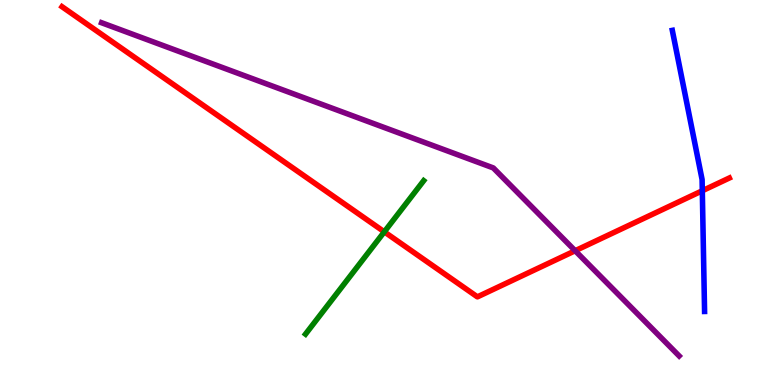[{'lines': ['blue', 'red'], 'intersections': [{'x': 9.06, 'y': 5.05}]}, {'lines': ['green', 'red'], 'intersections': [{'x': 4.96, 'y': 3.98}]}, {'lines': ['purple', 'red'], 'intersections': [{'x': 7.42, 'y': 3.49}]}, {'lines': ['blue', 'green'], 'intersections': []}, {'lines': ['blue', 'purple'], 'intersections': []}, {'lines': ['green', 'purple'], 'intersections': []}]